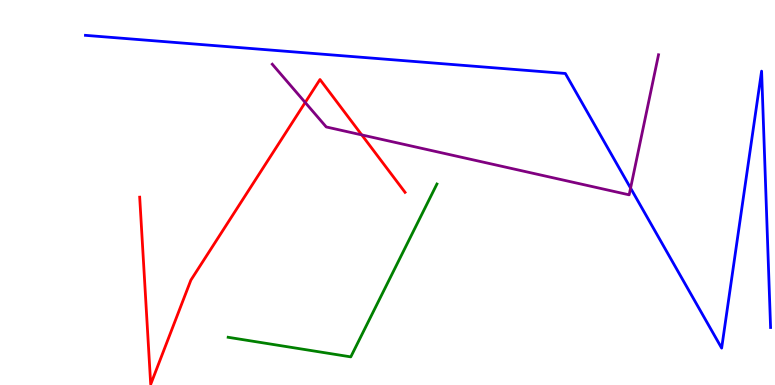[{'lines': ['blue', 'red'], 'intersections': []}, {'lines': ['green', 'red'], 'intersections': []}, {'lines': ['purple', 'red'], 'intersections': [{'x': 3.94, 'y': 7.34}, {'x': 4.67, 'y': 6.5}]}, {'lines': ['blue', 'green'], 'intersections': []}, {'lines': ['blue', 'purple'], 'intersections': [{'x': 8.14, 'y': 5.11}]}, {'lines': ['green', 'purple'], 'intersections': []}]